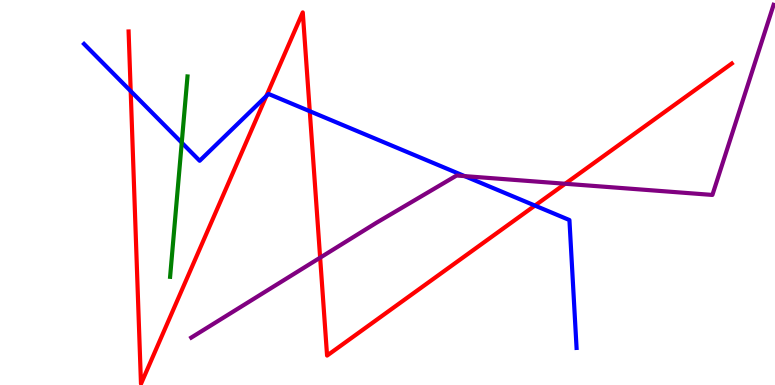[{'lines': ['blue', 'red'], 'intersections': [{'x': 1.69, 'y': 7.63}, {'x': 3.44, 'y': 7.5}, {'x': 4.0, 'y': 7.11}, {'x': 6.9, 'y': 4.66}]}, {'lines': ['green', 'red'], 'intersections': []}, {'lines': ['purple', 'red'], 'intersections': [{'x': 4.13, 'y': 3.31}, {'x': 7.29, 'y': 5.23}]}, {'lines': ['blue', 'green'], 'intersections': [{'x': 2.35, 'y': 6.29}]}, {'lines': ['blue', 'purple'], 'intersections': [{'x': 6.0, 'y': 5.43}]}, {'lines': ['green', 'purple'], 'intersections': []}]